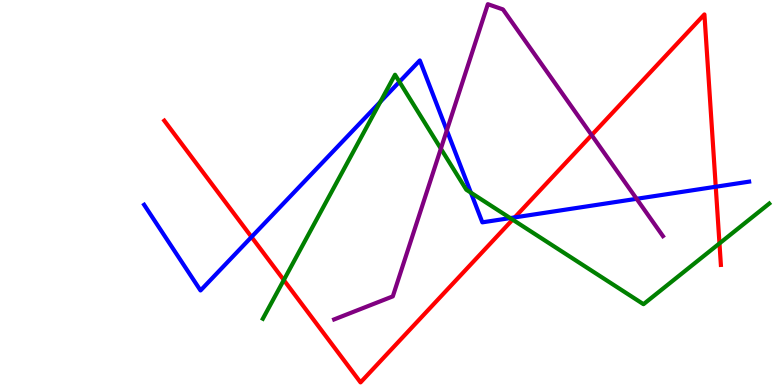[{'lines': ['blue', 'red'], 'intersections': [{'x': 3.25, 'y': 3.84}, {'x': 6.64, 'y': 4.35}, {'x': 9.24, 'y': 5.15}]}, {'lines': ['green', 'red'], 'intersections': [{'x': 3.66, 'y': 2.73}, {'x': 6.61, 'y': 4.29}, {'x': 9.28, 'y': 3.68}]}, {'lines': ['purple', 'red'], 'intersections': [{'x': 7.63, 'y': 6.49}]}, {'lines': ['blue', 'green'], 'intersections': [{'x': 4.91, 'y': 7.36}, {'x': 5.15, 'y': 7.87}, {'x': 6.08, 'y': 5.0}, {'x': 6.58, 'y': 4.34}]}, {'lines': ['blue', 'purple'], 'intersections': [{'x': 5.77, 'y': 6.61}, {'x': 8.21, 'y': 4.84}]}, {'lines': ['green', 'purple'], 'intersections': [{'x': 5.69, 'y': 6.14}]}]